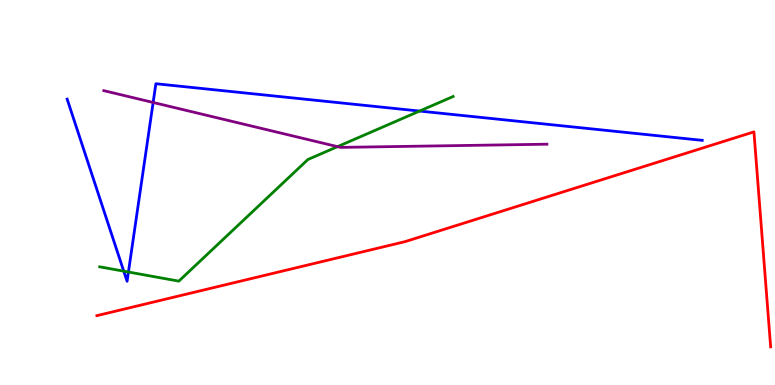[{'lines': ['blue', 'red'], 'intersections': []}, {'lines': ['green', 'red'], 'intersections': []}, {'lines': ['purple', 'red'], 'intersections': []}, {'lines': ['blue', 'green'], 'intersections': [{'x': 1.6, 'y': 2.96}, {'x': 1.66, 'y': 2.93}, {'x': 5.41, 'y': 7.12}]}, {'lines': ['blue', 'purple'], 'intersections': [{'x': 1.98, 'y': 7.34}]}, {'lines': ['green', 'purple'], 'intersections': [{'x': 4.36, 'y': 6.19}]}]